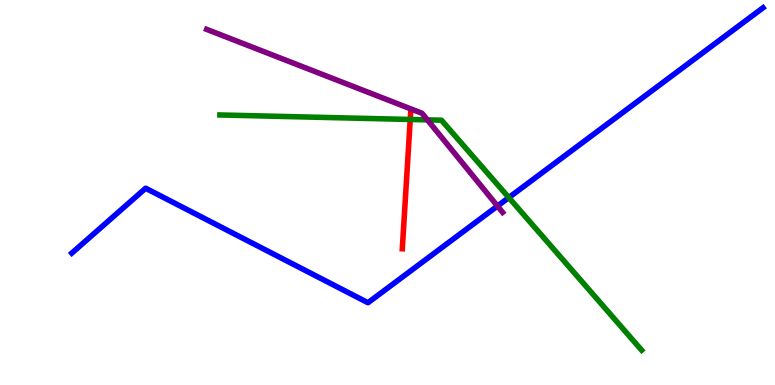[{'lines': ['blue', 'red'], 'intersections': []}, {'lines': ['green', 'red'], 'intersections': [{'x': 5.29, 'y': 6.9}]}, {'lines': ['purple', 'red'], 'intersections': []}, {'lines': ['blue', 'green'], 'intersections': [{'x': 6.57, 'y': 4.87}]}, {'lines': ['blue', 'purple'], 'intersections': [{'x': 6.42, 'y': 4.65}]}, {'lines': ['green', 'purple'], 'intersections': [{'x': 5.51, 'y': 6.89}]}]